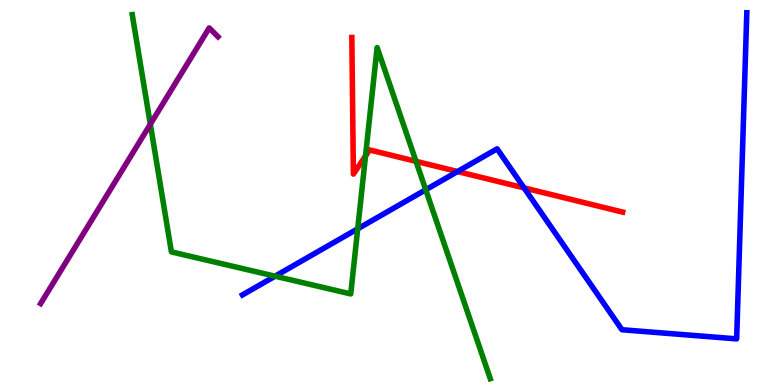[{'lines': ['blue', 'red'], 'intersections': [{'x': 5.9, 'y': 5.54}, {'x': 6.76, 'y': 5.12}]}, {'lines': ['green', 'red'], 'intersections': [{'x': 4.72, 'y': 5.95}, {'x': 5.37, 'y': 5.81}]}, {'lines': ['purple', 'red'], 'intersections': []}, {'lines': ['blue', 'green'], 'intersections': [{'x': 3.55, 'y': 2.83}, {'x': 4.62, 'y': 4.06}, {'x': 5.49, 'y': 5.07}]}, {'lines': ['blue', 'purple'], 'intersections': []}, {'lines': ['green', 'purple'], 'intersections': [{'x': 1.94, 'y': 6.77}]}]